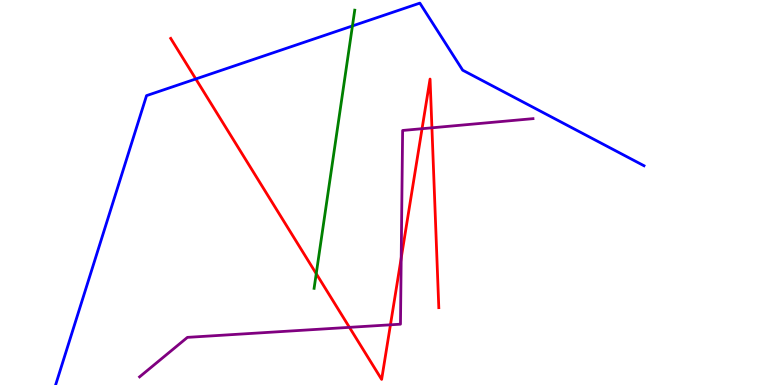[{'lines': ['blue', 'red'], 'intersections': [{'x': 2.53, 'y': 7.95}]}, {'lines': ['green', 'red'], 'intersections': [{'x': 4.08, 'y': 2.89}]}, {'lines': ['purple', 'red'], 'intersections': [{'x': 4.51, 'y': 1.5}, {'x': 5.04, 'y': 1.56}, {'x': 5.18, 'y': 3.3}, {'x': 5.45, 'y': 6.66}, {'x': 5.57, 'y': 6.68}]}, {'lines': ['blue', 'green'], 'intersections': [{'x': 4.55, 'y': 9.33}]}, {'lines': ['blue', 'purple'], 'intersections': []}, {'lines': ['green', 'purple'], 'intersections': []}]